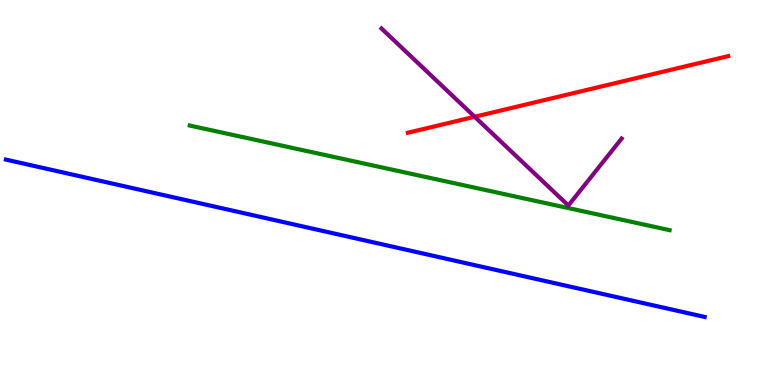[{'lines': ['blue', 'red'], 'intersections': []}, {'lines': ['green', 'red'], 'intersections': []}, {'lines': ['purple', 'red'], 'intersections': [{'x': 6.12, 'y': 6.97}]}, {'lines': ['blue', 'green'], 'intersections': []}, {'lines': ['blue', 'purple'], 'intersections': []}, {'lines': ['green', 'purple'], 'intersections': []}]